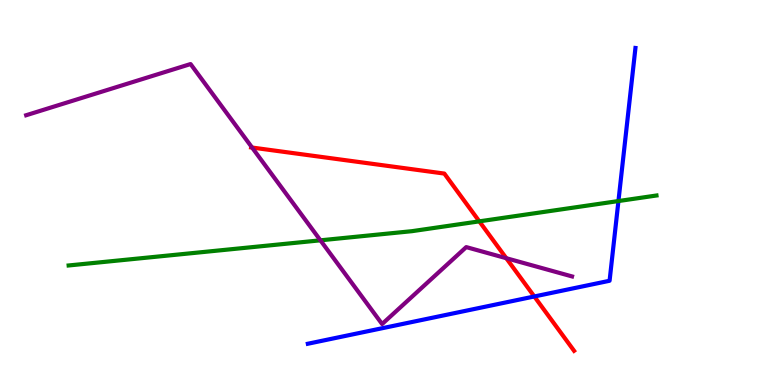[{'lines': ['blue', 'red'], 'intersections': [{'x': 6.89, 'y': 2.3}]}, {'lines': ['green', 'red'], 'intersections': [{'x': 6.18, 'y': 4.25}]}, {'lines': ['purple', 'red'], 'intersections': [{'x': 3.25, 'y': 6.17}, {'x': 6.53, 'y': 3.29}]}, {'lines': ['blue', 'green'], 'intersections': [{'x': 7.98, 'y': 4.78}]}, {'lines': ['blue', 'purple'], 'intersections': []}, {'lines': ['green', 'purple'], 'intersections': [{'x': 4.13, 'y': 3.76}]}]